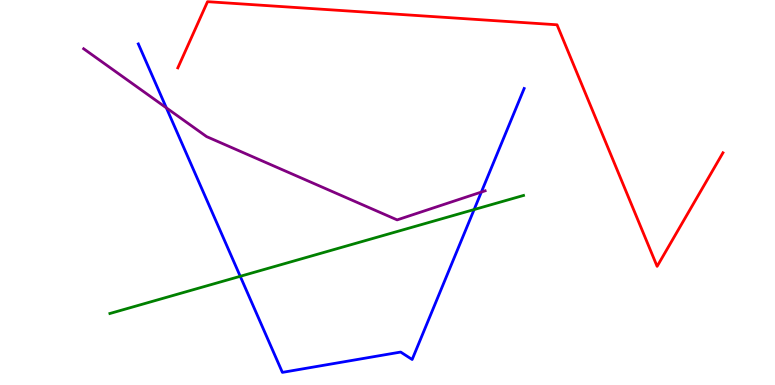[{'lines': ['blue', 'red'], 'intersections': []}, {'lines': ['green', 'red'], 'intersections': []}, {'lines': ['purple', 'red'], 'intersections': []}, {'lines': ['blue', 'green'], 'intersections': [{'x': 3.1, 'y': 2.82}, {'x': 6.12, 'y': 4.56}]}, {'lines': ['blue', 'purple'], 'intersections': [{'x': 2.15, 'y': 7.2}, {'x': 6.21, 'y': 5.01}]}, {'lines': ['green', 'purple'], 'intersections': []}]